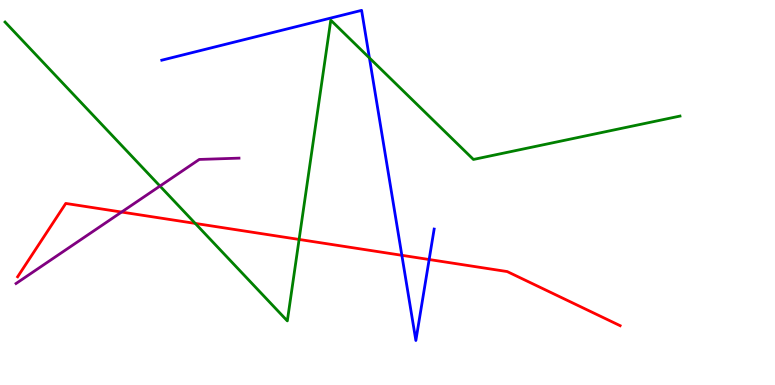[{'lines': ['blue', 'red'], 'intersections': [{'x': 5.19, 'y': 3.37}, {'x': 5.54, 'y': 3.26}]}, {'lines': ['green', 'red'], 'intersections': [{'x': 2.52, 'y': 4.2}, {'x': 3.86, 'y': 3.78}]}, {'lines': ['purple', 'red'], 'intersections': [{'x': 1.57, 'y': 4.49}]}, {'lines': ['blue', 'green'], 'intersections': [{'x': 4.77, 'y': 8.5}]}, {'lines': ['blue', 'purple'], 'intersections': []}, {'lines': ['green', 'purple'], 'intersections': [{'x': 2.06, 'y': 5.17}]}]